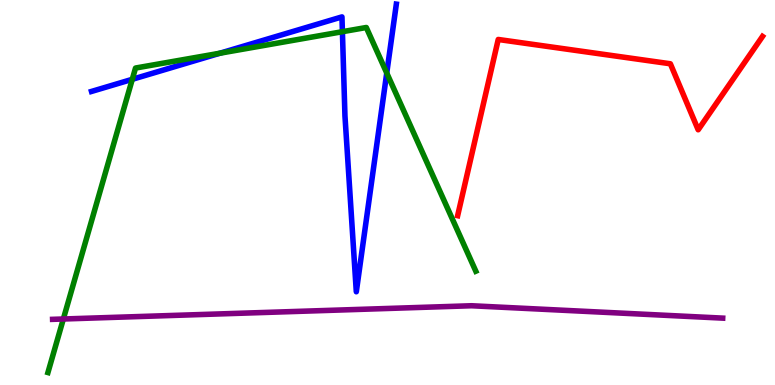[{'lines': ['blue', 'red'], 'intersections': []}, {'lines': ['green', 'red'], 'intersections': []}, {'lines': ['purple', 'red'], 'intersections': []}, {'lines': ['blue', 'green'], 'intersections': [{'x': 1.71, 'y': 7.94}, {'x': 2.84, 'y': 8.62}, {'x': 4.42, 'y': 9.18}, {'x': 4.99, 'y': 8.1}]}, {'lines': ['blue', 'purple'], 'intersections': []}, {'lines': ['green', 'purple'], 'intersections': [{'x': 0.817, 'y': 1.71}]}]